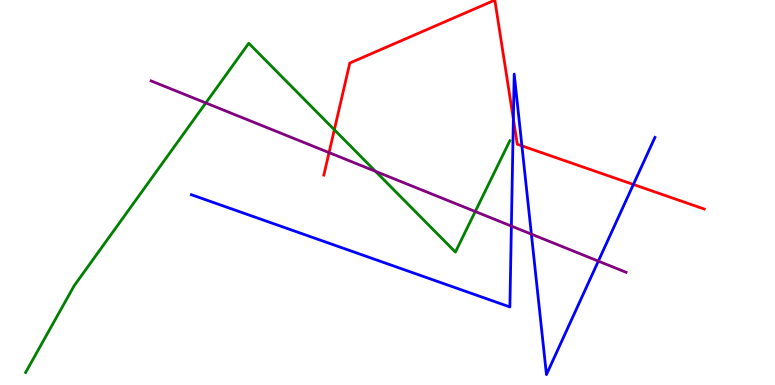[{'lines': ['blue', 'red'], 'intersections': [{'x': 6.62, 'y': 6.91}, {'x': 6.73, 'y': 6.21}, {'x': 8.17, 'y': 5.21}]}, {'lines': ['green', 'red'], 'intersections': [{'x': 4.31, 'y': 6.63}]}, {'lines': ['purple', 'red'], 'intersections': [{'x': 4.25, 'y': 6.04}]}, {'lines': ['blue', 'green'], 'intersections': []}, {'lines': ['blue', 'purple'], 'intersections': [{'x': 6.6, 'y': 4.13}, {'x': 6.86, 'y': 3.92}, {'x': 7.72, 'y': 3.22}]}, {'lines': ['green', 'purple'], 'intersections': [{'x': 2.66, 'y': 7.33}, {'x': 4.85, 'y': 5.55}, {'x': 6.13, 'y': 4.51}]}]